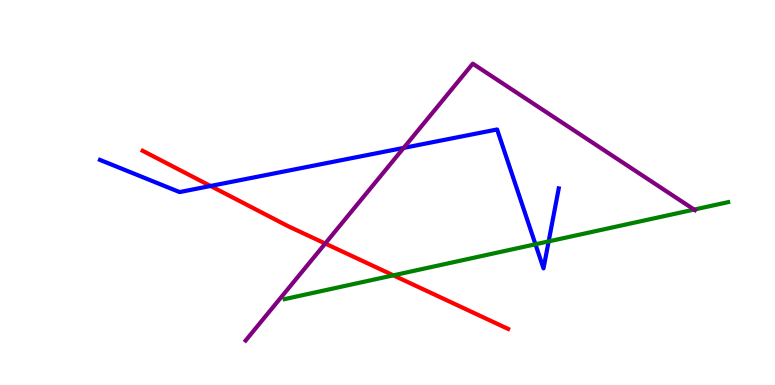[{'lines': ['blue', 'red'], 'intersections': [{'x': 2.72, 'y': 5.17}]}, {'lines': ['green', 'red'], 'intersections': [{'x': 5.08, 'y': 2.85}]}, {'lines': ['purple', 'red'], 'intersections': [{'x': 4.2, 'y': 3.67}]}, {'lines': ['blue', 'green'], 'intersections': [{'x': 6.91, 'y': 3.66}, {'x': 7.08, 'y': 3.73}]}, {'lines': ['blue', 'purple'], 'intersections': [{'x': 5.21, 'y': 6.16}]}, {'lines': ['green', 'purple'], 'intersections': [{'x': 8.96, 'y': 4.56}]}]